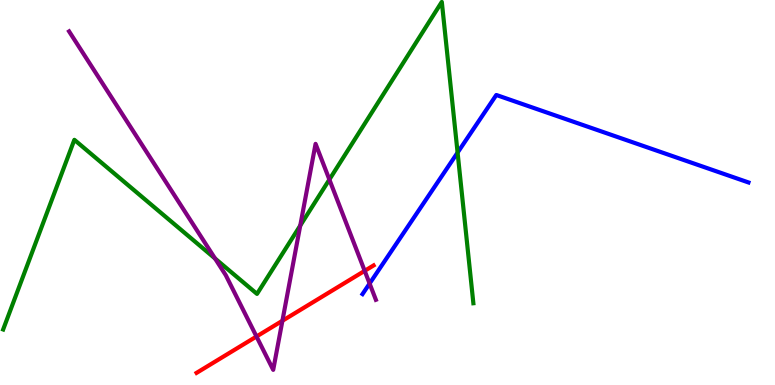[{'lines': ['blue', 'red'], 'intersections': []}, {'lines': ['green', 'red'], 'intersections': []}, {'lines': ['purple', 'red'], 'intersections': [{'x': 3.31, 'y': 1.26}, {'x': 3.64, 'y': 1.67}, {'x': 4.71, 'y': 2.97}]}, {'lines': ['blue', 'green'], 'intersections': [{'x': 5.9, 'y': 6.04}]}, {'lines': ['blue', 'purple'], 'intersections': [{'x': 4.77, 'y': 2.64}]}, {'lines': ['green', 'purple'], 'intersections': [{'x': 2.77, 'y': 3.29}, {'x': 3.87, 'y': 4.14}, {'x': 4.25, 'y': 5.34}]}]